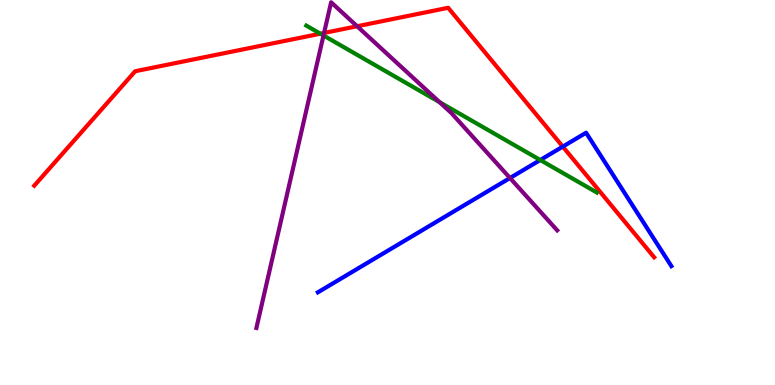[{'lines': ['blue', 'red'], 'intersections': [{'x': 7.26, 'y': 6.19}]}, {'lines': ['green', 'red'], 'intersections': [{'x': 4.13, 'y': 9.12}]}, {'lines': ['purple', 'red'], 'intersections': [{'x': 4.18, 'y': 9.14}, {'x': 4.61, 'y': 9.32}]}, {'lines': ['blue', 'green'], 'intersections': [{'x': 6.97, 'y': 5.84}]}, {'lines': ['blue', 'purple'], 'intersections': [{'x': 6.58, 'y': 5.38}]}, {'lines': ['green', 'purple'], 'intersections': [{'x': 4.17, 'y': 9.08}, {'x': 5.67, 'y': 7.35}]}]